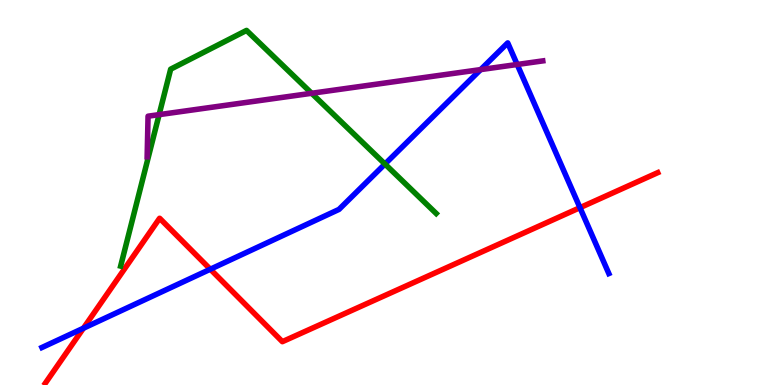[{'lines': ['blue', 'red'], 'intersections': [{'x': 1.08, 'y': 1.48}, {'x': 2.71, 'y': 3.01}, {'x': 7.48, 'y': 4.61}]}, {'lines': ['green', 'red'], 'intersections': []}, {'lines': ['purple', 'red'], 'intersections': []}, {'lines': ['blue', 'green'], 'intersections': [{'x': 4.97, 'y': 5.74}]}, {'lines': ['blue', 'purple'], 'intersections': [{'x': 6.2, 'y': 8.19}, {'x': 6.67, 'y': 8.33}]}, {'lines': ['green', 'purple'], 'intersections': [{'x': 2.05, 'y': 7.02}, {'x': 4.02, 'y': 7.58}]}]